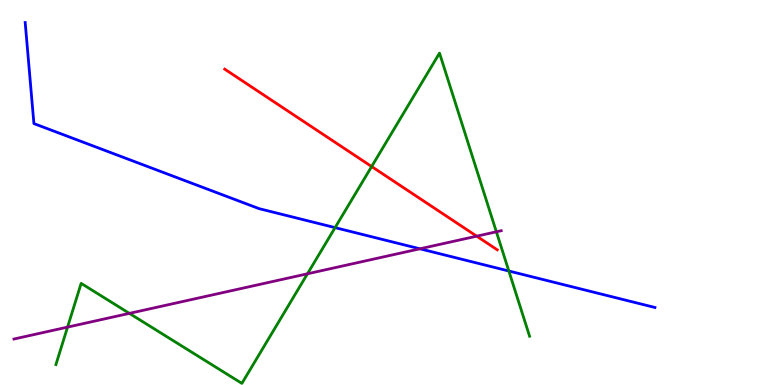[{'lines': ['blue', 'red'], 'intersections': []}, {'lines': ['green', 'red'], 'intersections': [{'x': 4.8, 'y': 5.67}]}, {'lines': ['purple', 'red'], 'intersections': [{'x': 6.15, 'y': 3.87}]}, {'lines': ['blue', 'green'], 'intersections': [{'x': 4.32, 'y': 4.09}, {'x': 6.57, 'y': 2.96}]}, {'lines': ['blue', 'purple'], 'intersections': [{'x': 5.42, 'y': 3.54}]}, {'lines': ['green', 'purple'], 'intersections': [{'x': 0.872, 'y': 1.5}, {'x': 1.67, 'y': 1.86}, {'x': 3.97, 'y': 2.89}, {'x': 6.4, 'y': 3.98}]}]